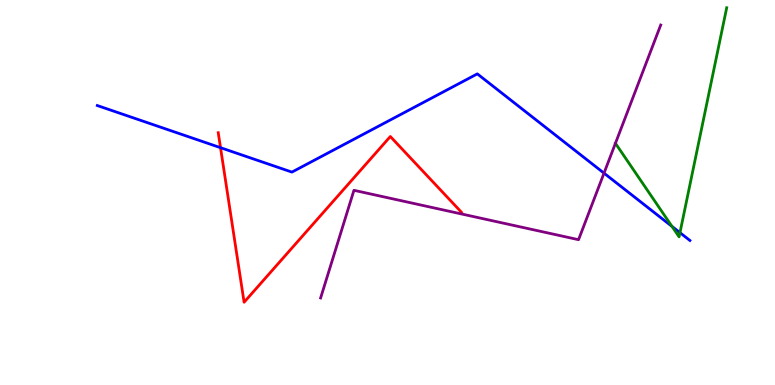[{'lines': ['blue', 'red'], 'intersections': [{'x': 2.85, 'y': 6.16}]}, {'lines': ['green', 'red'], 'intersections': []}, {'lines': ['purple', 'red'], 'intersections': []}, {'lines': ['blue', 'green'], 'intersections': [{'x': 8.67, 'y': 4.12}, {'x': 8.77, 'y': 3.96}]}, {'lines': ['blue', 'purple'], 'intersections': [{'x': 7.79, 'y': 5.5}]}, {'lines': ['green', 'purple'], 'intersections': [{'x': 7.94, 'y': 6.28}]}]